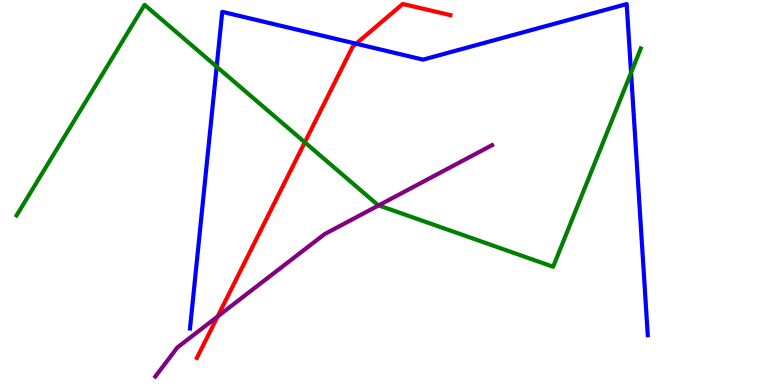[{'lines': ['blue', 'red'], 'intersections': [{'x': 4.59, 'y': 8.86}]}, {'lines': ['green', 'red'], 'intersections': [{'x': 3.93, 'y': 6.3}]}, {'lines': ['purple', 'red'], 'intersections': [{'x': 2.81, 'y': 1.78}]}, {'lines': ['blue', 'green'], 'intersections': [{'x': 2.8, 'y': 8.27}, {'x': 8.14, 'y': 8.11}]}, {'lines': ['blue', 'purple'], 'intersections': []}, {'lines': ['green', 'purple'], 'intersections': [{'x': 4.89, 'y': 4.67}]}]